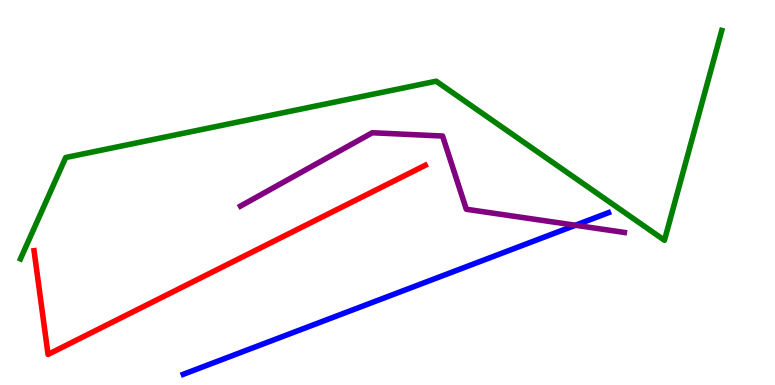[{'lines': ['blue', 'red'], 'intersections': []}, {'lines': ['green', 'red'], 'intersections': []}, {'lines': ['purple', 'red'], 'intersections': []}, {'lines': ['blue', 'green'], 'intersections': []}, {'lines': ['blue', 'purple'], 'intersections': [{'x': 7.42, 'y': 4.15}]}, {'lines': ['green', 'purple'], 'intersections': []}]